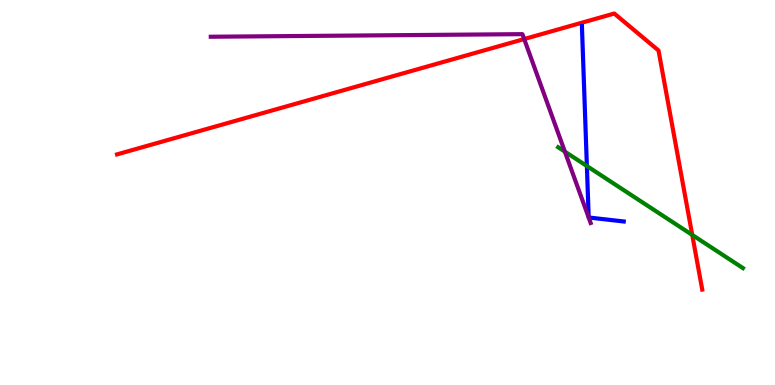[{'lines': ['blue', 'red'], 'intersections': []}, {'lines': ['green', 'red'], 'intersections': [{'x': 8.93, 'y': 3.9}]}, {'lines': ['purple', 'red'], 'intersections': [{'x': 6.76, 'y': 8.99}]}, {'lines': ['blue', 'green'], 'intersections': [{'x': 7.57, 'y': 5.69}]}, {'lines': ['blue', 'purple'], 'intersections': []}, {'lines': ['green', 'purple'], 'intersections': [{'x': 7.29, 'y': 6.06}]}]